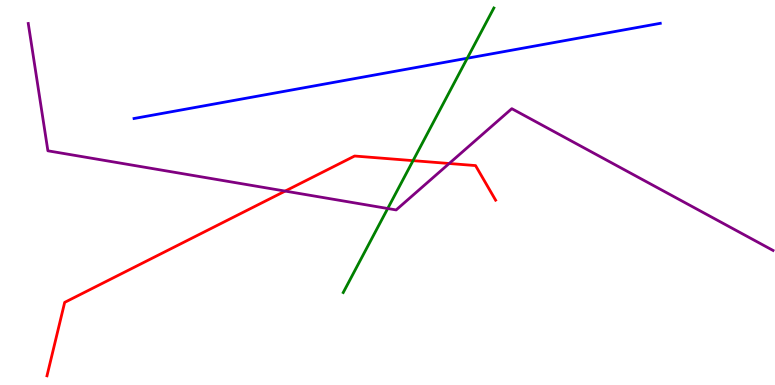[{'lines': ['blue', 'red'], 'intersections': []}, {'lines': ['green', 'red'], 'intersections': [{'x': 5.33, 'y': 5.83}]}, {'lines': ['purple', 'red'], 'intersections': [{'x': 3.68, 'y': 5.04}, {'x': 5.8, 'y': 5.75}]}, {'lines': ['blue', 'green'], 'intersections': [{'x': 6.03, 'y': 8.49}]}, {'lines': ['blue', 'purple'], 'intersections': []}, {'lines': ['green', 'purple'], 'intersections': [{'x': 5.0, 'y': 4.58}]}]